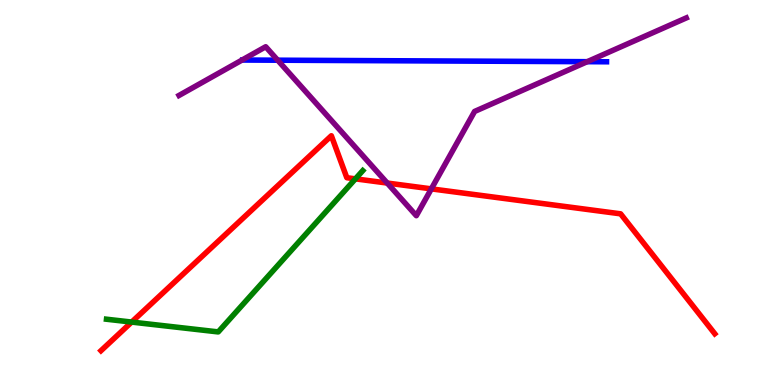[{'lines': ['blue', 'red'], 'intersections': []}, {'lines': ['green', 'red'], 'intersections': [{'x': 1.7, 'y': 1.63}, {'x': 4.59, 'y': 5.35}]}, {'lines': ['purple', 'red'], 'intersections': [{'x': 5.0, 'y': 5.25}, {'x': 5.57, 'y': 5.09}]}, {'lines': ['blue', 'green'], 'intersections': []}, {'lines': ['blue', 'purple'], 'intersections': [{'x': 3.58, 'y': 8.44}, {'x': 7.58, 'y': 8.4}]}, {'lines': ['green', 'purple'], 'intersections': []}]